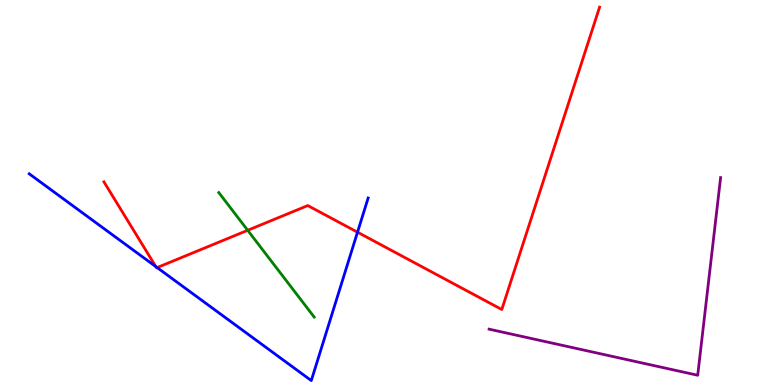[{'lines': ['blue', 'red'], 'intersections': [{'x': 2.01, 'y': 3.07}, {'x': 2.03, 'y': 3.05}, {'x': 4.61, 'y': 3.97}]}, {'lines': ['green', 'red'], 'intersections': [{'x': 3.2, 'y': 4.02}]}, {'lines': ['purple', 'red'], 'intersections': []}, {'lines': ['blue', 'green'], 'intersections': []}, {'lines': ['blue', 'purple'], 'intersections': []}, {'lines': ['green', 'purple'], 'intersections': []}]